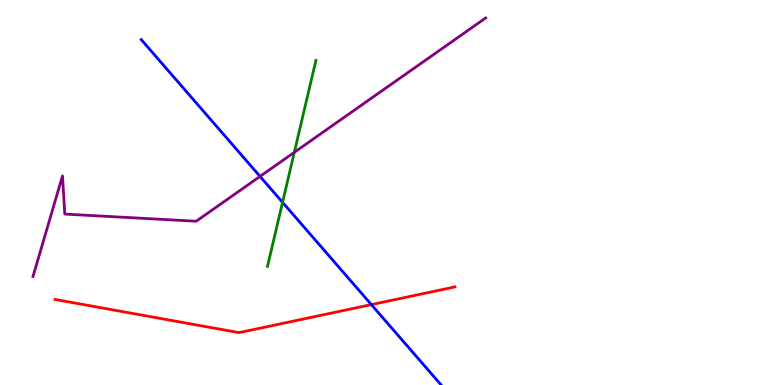[{'lines': ['blue', 'red'], 'intersections': [{'x': 4.79, 'y': 2.09}]}, {'lines': ['green', 'red'], 'intersections': []}, {'lines': ['purple', 'red'], 'intersections': []}, {'lines': ['blue', 'green'], 'intersections': [{'x': 3.65, 'y': 4.74}]}, {'lines': ['blue', 'purple'], 'intersections': [{'x': 3.36, 'y': 5.42}]}, {'lines': ['green', 'purple'], 'intersections': [{'x': 3.8, 'y': 6.04}]}]